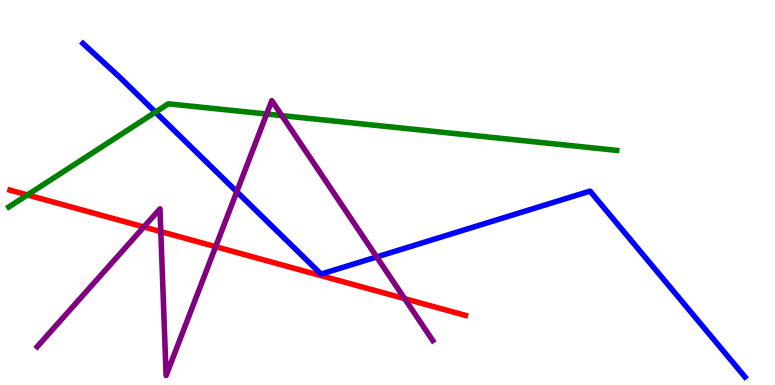[{'lines': ['blue', 'red'], 'intersections': []}, {'lines': ['green', 'red'], 'intersections': [{'x': 0.354, 'y': 4.94}]}, {'lines': ['purple', 'red'], 'intersections': [{'x': 1.86, 'y': 4.11}, {'x': 2.07, 'y': 3.98}, {'x': 2.78, 'y': 3.59}, {'x': 5.22, 'y': 2.24}]}, {'lines': ['blue', 'green'], 'intersections': [{'x': 2.01, 'y': 7.09}]}, {'lines': ['blue', 'purple'], 'intersections': [{'x': 3.06, 'y': 5.02}, {'x': 4.86, 'y': 3.33}]}, {'lines': ['green', 'purple'], 'intersections': [{'x': 3.44, 'y': 7.04}, {'x': 3.64, 'y': 7.0}]}]